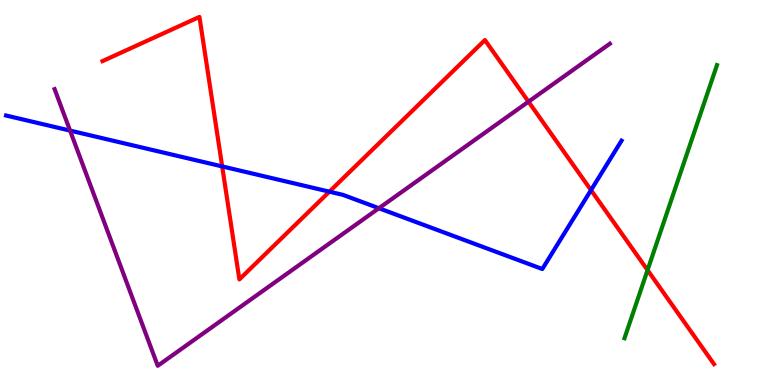[{'lines': ['blue', 'red'], 'intersections': [{'x': 2.87, 'y': 5.68}, {'x': 4.25, 'y': 5.02}, {'x': 7.63, 'y': 5.06}]}, {'lines': ['green', 'red'], 'intersections': [{'x': 8.36, 'y': 2.98}]}, {'lines': ['purple', 'red'], 'intersections': [{'x': 6.82, 'y': 7.36}]}, {'lines': ['blue', 'green'], 'intersections': []}, {'lines': ['blue', 'purple'], 'intersections': [{'x': 0.904, 'y': 6.61}, {'x': 4.89, 'y': 4.59}]}, {'lines': ['green', 'purple'], 'intersections': []}]